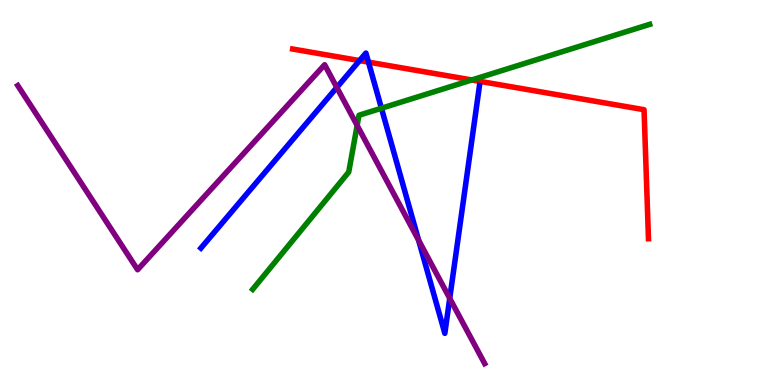[{'lines': ['blue', 'red'], 'intersections': [{'x': 4.64, 'y': 8.43}, {'x': 4.75, 'y': 8.39}]}, {'lines': ['green', 'red'], 'intersections': [{'x': 6.09, 'y': 7.92}]}, {'lines': ['purple', 'red'], 'intersections': []}, {'lines': ['blue', 'green'], 'intersections': [{'x': 4.92, 'y': 7.19}]}, {'lines': ['blue', 'purple'], 'intersections': [{'x': 4.35, 'y': 7.73}, {'x': 5.4, 'y': 3.76}, {'x': 5.8, 'y': 2.25}]}, {'lines': ['green', 'purple'], 'intersections': [{'x': 4.61, 'y': 6.74}]}]